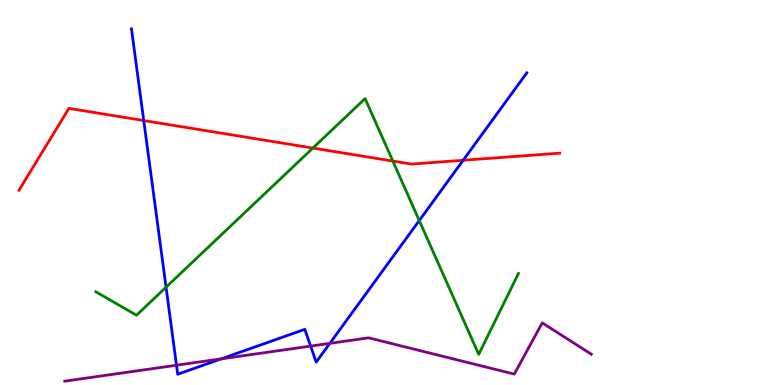[{'lines': ['blue', 'red'], 'intersections': [{'x': 1.85, 'y': 6.87}, {'x': 5.98, 'y': 5.84}]}, {'lines': ['green', 'red'], 'intersections': [{'x': 4.04, 'y': 6.15}, {'x': 5.07, 'y': 5.82}]}, {'lines': ['purple', 'red'], 'intersections': []}, {'lines': ['blue', 'green'], 'intersections': [{'x': 2.14, 'y': 2.54}, {'x': 5.41, 'y': 4.27}]}, {'lines': ['blue', 'purple'], 'intersections': [{'x': 2.28, 'y': 0.514}, {'x': 2.86, 'y': 0.679}, {'x': 4.01, 'y': 1.01}, {'x': 4.26, 'y': 1.08}]}, {'lines': ['green', 'purple'], 'intersections': []}]